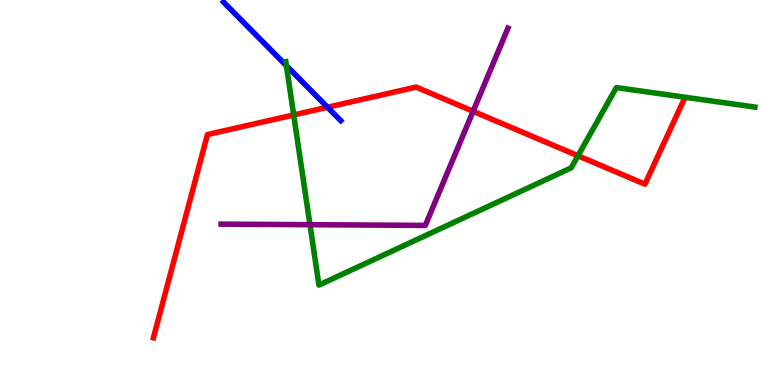[{'lines': ['blue', 'red'], 'intersections': [{'x': 4.23, 'y': 7.21}]}, {'lines': ['green', 'red'], 'intersections': [{'x': 3.79, 'y': 7.01}, {'x': 7.46, 'y': 5.95}]}, {'lines': ['purple', 'red'], 'intersections': [{'x': 6.1, 'y': 7.11}]}, {'lines': ['blue', 'green'], 'intersections': [{'x': 3.7, 'y': 8.29}]}, {'lines': ['blue', 'purple'], 'intersections': []}, {'lines': ['green', 'purple'], 'intersections': [{'x': 4.0, 'y': 4.16}]}]